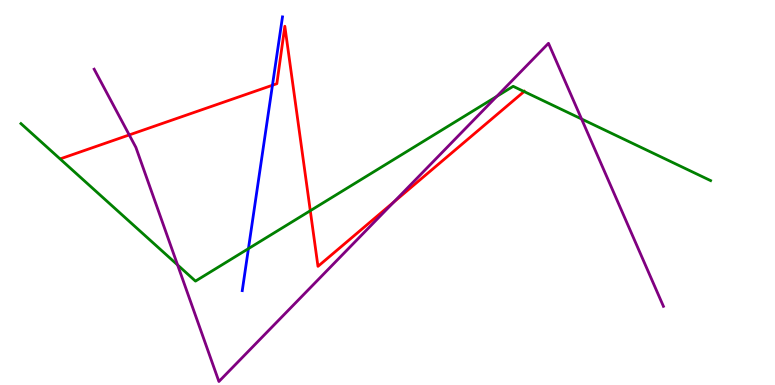[{'lines': ['blue', 'red'], 'intersections': [{'x': 3.52, 'y': 7.79}]}, {'lines': ['green', 'red'], 'intersections': [{'x': 4.0, 'y': 4.53}, {'x': 6.76, 'y': 7.62}]}, {'lines': ['purple', 'red'], 'intersections': [{'x': 1.67, 'y': 6.5}, {'x': 5.08, 'y': 4.75}]}, {'lines': ['blue', 'green'], 'intersections': [{'x': 3.21, 'y': 3.54}]}, {'lines': ['blue', 'purple'], 'intersections': []}, {'lines': ['green', 'purple'], 'intersections': [{'x': 2.29, 'y': 3.12}, {'x': 6.41, 'y': 7.5}, {'x': 7.5, 'y': 6.91}]}]